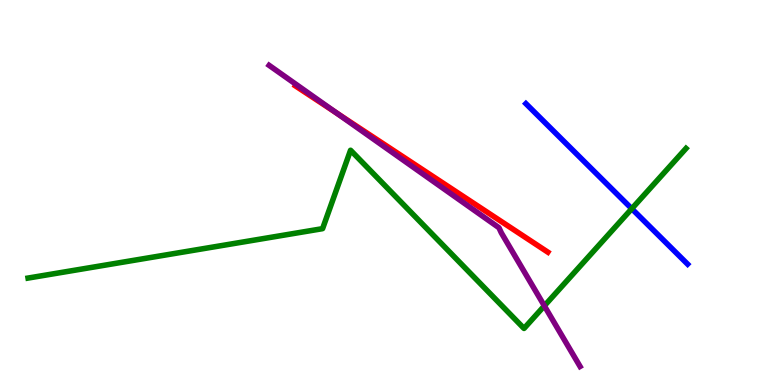[{'lines': ['blue', 'red'], 'intersections': []}, {'lines': ['green', 'red'], 'intersections': []}, {'lines': ['purple', 'red'], 'intersections': [{'x': 4.35, 'y': 7.06}]}, {'lines': ['blue', 'green'], 'intersections': [{'x': 8.15, 'y': 4.58}]}, {'lines': ['blue', 'purple'], 'intersections': []}, {'lines': ['green', 'purple'], 'intersections': [{'x': 7.02, 'y': 2.06}]}]